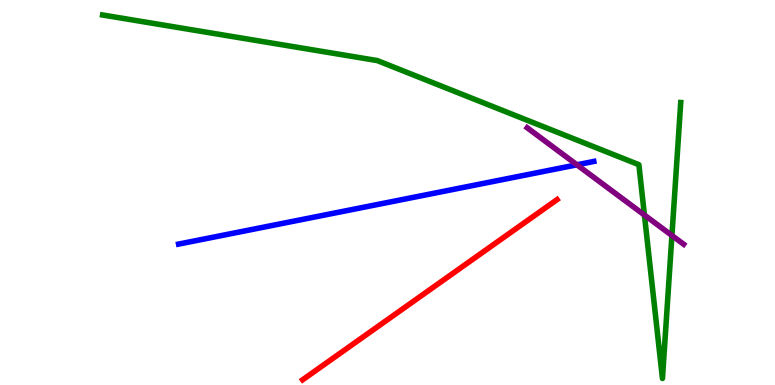[{'lines': ['blue', 'red'], 'intersections': []}, {'lines': ['green', 'red'], 'intersections': []}, {'lines': ['purple', 'red'], 'intersections': []}, {'lines': ['blue', 'green'], 'intersections': []}, {'lines': ['blue', 'purple'], 'intersections': [{'x': 7.44, 'y': 5.72}]}, {'lines': ['green', 'purple'], 'intersections': [{'x': 8.32, 'y': 4.41}, {'x': 8.67, 'y': 3.88}]}]